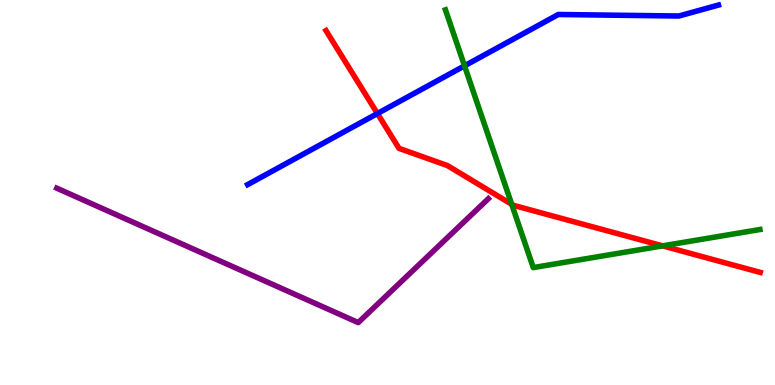[{'lines': ['blue', 'red'], 'intersections': [{'x': 4.87, 'y': 7.05}]}, {'lines': ['green', 'red'], 'intersections': [{'x': 6.6, 'y': 4.69}, {'x': 8.55, 'y': 3.61}]}, {'lines': ['purple', 'red'], 'intersections': []}, {'lines': ['blue', 'green'], 'intersections': [{'x': 5.99, 'y': 8.29}]}, {'lines': ['blue', 'purple'], 'intersections': []}, {'lines': ['green', 'purple'], 'intersections': []}]